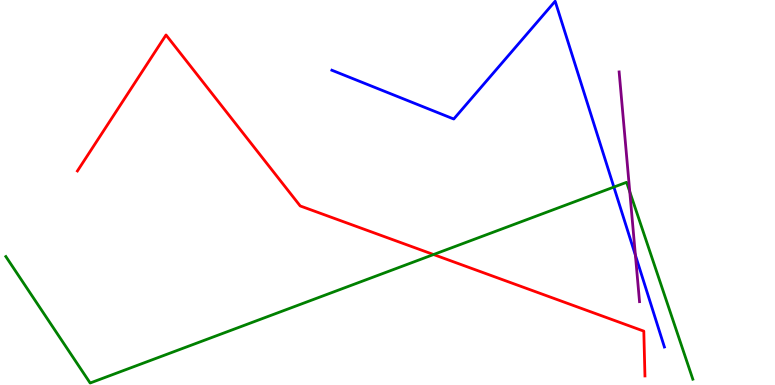[{'lines': ['blue', 'red'], 'intersections': []}, {'lines': ['green', 'red'], 'intersections': [{'x': 5.59, 'y': 3.39}]}, {'lines': ['purple', 'red'], 'intersections': []}, {'lines': ['blue', 'green'], 'intersections': [{'x': 7.92, 'y': 5.14}]}, {'lines': ['blue', 'purple'], 'intersections': [{'x': 8.2, 'y': 3.37}]}, {'lines': ['green', 'purple'], 'intersections': [{'x': 8.13, 'y': 5.02}]}]